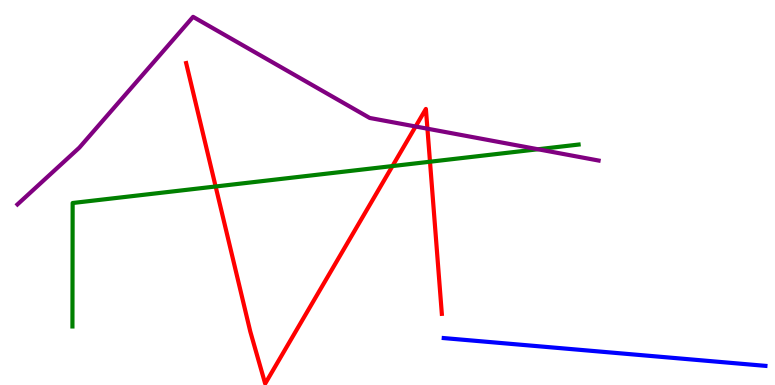[{'lines': ['blue', 'red'], 'intersections': []}, {'lines': ['green', 'red'], 'intersections': [{'x': 2.78, 'y': 5.16}, {'x': 5.06, 'y': 5.69}, {'x': 5.55, 'y': 5.8}]}, {'lines': ['purple', 'red'], 'intersections': [{'x': 5.36, 'y': 6.71}, {'x': 5.52, 'y': 6.66}]}, {'lines': ['blue', 'green'], 'intersections': []}, {'lines': ['blue', 'purple'], 'intersections': []}, {'lines': ['green', 'purple'], 'intersections': [{'x': 6.94, 'y': 6.12}]}]